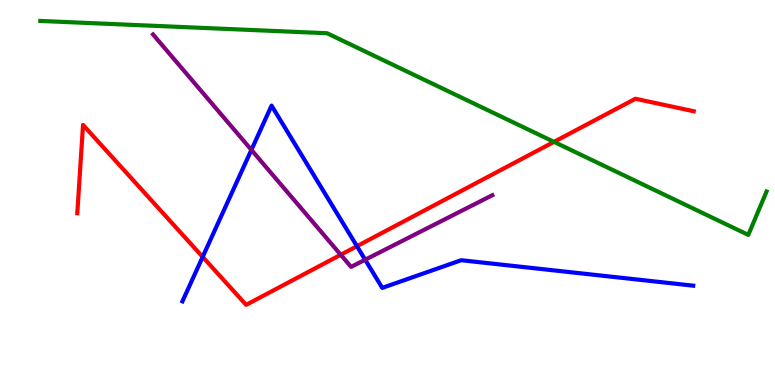[{'lines': ['blue', 'red'], 'intersections': [{'x': 2.62, 'y': 3.33}, {'x': 4.61, 'y': 3.61}]}, {'lines': ['green', 'red'], 'intersections': [{'x': 7.15, 'y': 6.31}]}, {'lines': ['purple', 'red'], 'intersections': [{'x': 4.4, 'y': 3.38}]}, {'lines': ['blue', 'green'], 'intersections': []}, {'lines': ['blue', 'purple'], 'intersections': [{'x': 3.24, 'y': 6.11}, {'x': 4.71, 'y': 3.25}]}, {'lines': ['green', 'purple'], 'intersections': []}]